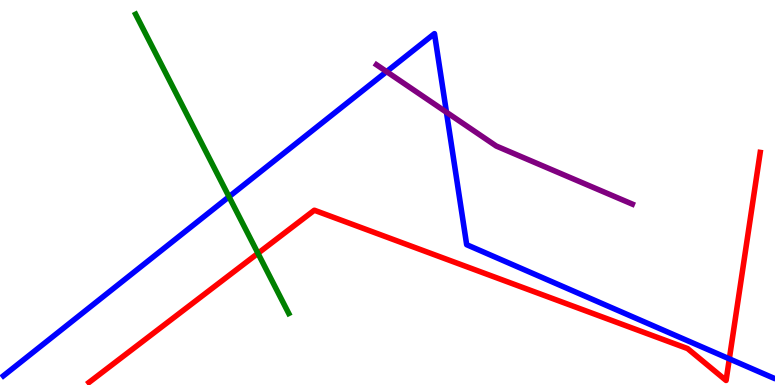[{'lines': ['blue', 'red'], 'intersections': [{'x': 9.41, 'y': 0.679}]}, {'lines': ['green', 'red'], 'intersections': [{'x': 3.33, 'y': 3.42}]}, {'lines': ['purple', 'red'], 'intersections': []}, {'lines': ['blue', 'green'], 'intersections': [{'x': 2.95, 'y': 4.89}]}, {'lines': ['blue', 'purple'], 'intersections': [{'x': 4.99, 'y': 8.14}, {'x': 5.76, 'y': 7.08}]}, {'lines': ['green', 'purple'], 'intersections': []}]